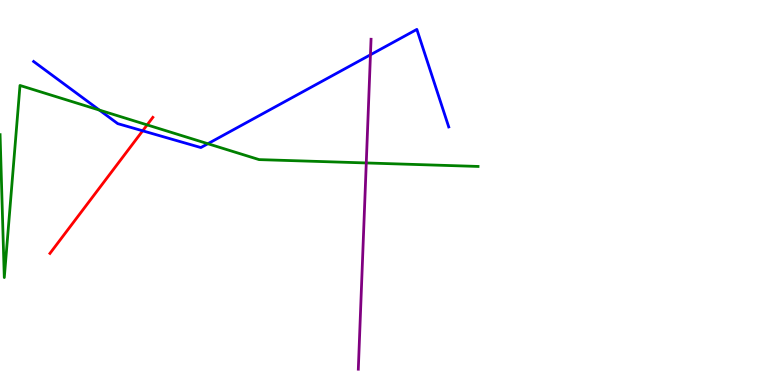[{'lines': ['blue', 'red'], 'intersections': [{'x': 1.84, 'y': 6.6}]}, {'lines': ['green', 'red'], 'intersections': [{'x': 1.9, 'y': 6.76}]}, {'lines': ['purple', 'red'], 'intersections': []}, {'lines': ['blue', 'green'], 'intersections': [{'x': 1.28, 'y': 7.14}, {'x': 2.68, 'y': 6.27}]}, {'lines': ['blue', 'purple'], 'intersections': [{'x': 4.78, 'y': 8.58}]}, {'lines': ['green', 'purple'], 'intersections': [{'x': 4.73, 'y': 5.77}]}]